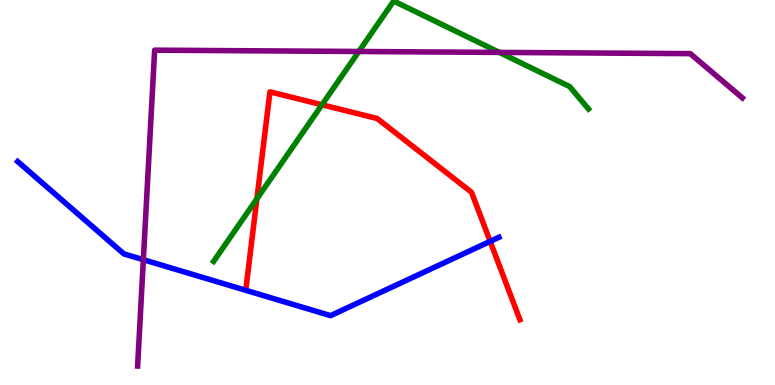[{'lines': ['blue', 'red'], 'intersections': [{'x': 6.32, 'y': 3.73}]}, {'lines': ['green', 'red'], 'intersections': [{'x': 3.31, 'y': 4.84}, {'x': 4.15, 'y': 7.28}]}, {'lines': ['purple', 'red'], 'intersections': []}, {'lines': ['blue', 'green'], 'intersections': []}, {'lines': ['blue', 'purple'], 'intersections': [{'x': 1.85, 'y': 3.25}]}, {'lines': ['green', 'purple'], 'intersections': [{'x': 4.63, 'y': 8.66}, {'x': 6.44, 'y': 8.64}]}]